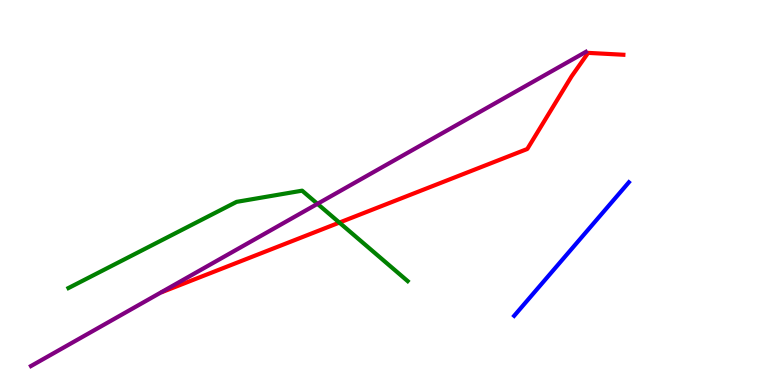[{'lines': ['blue', 'red'], 'intersections': []}, {'lines': ['green', 'red'], 'intersections': [{'x': 4.38, 'y': 4.22}]}, {'lines': ['purple', 'red'], 'intersections': []}, {'lines': ['blue', 'green'], 'intersections': []}, {'lines': ['blue', 'purple'], 'intersections': []}, {'lines': ['green', 'purple'], 'intersections': [{'x': 4.1, 'y': 4.71}]}]